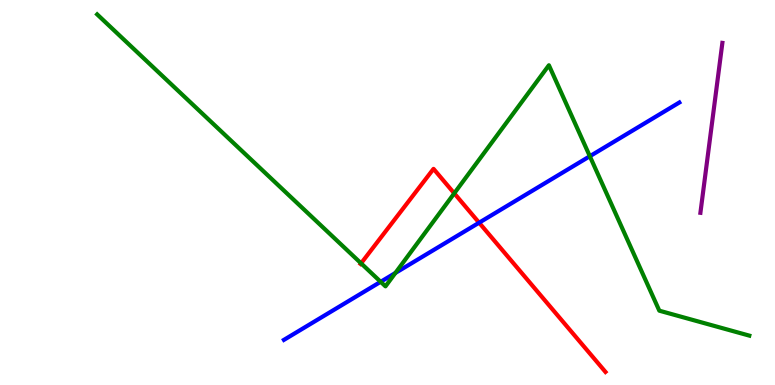[{'lines': ['blue', 'red'], 'intersections': [{'x': 6.18, 'y': 4.22}]}, {'lines': ['green', 'red'], 'intersections': [{'x': 4.66, 'y': 3.16}, {'x': 5.86, 'y': 4.98}]}, {'lines': ['purple', 'red'], 'intersections': []}, {'lines': ['blue', 'green'], 'intersections': [{'x': 4.91, 'y': 2.68}, {'x': 5.1, 'y': 2.91}, {'x': 7.61, 'y': 5.94}]}, {'lines': ['blue', 'purple'], 'intersections': []}, {'lines': ['green', 'purple'], 'intersections': []}]